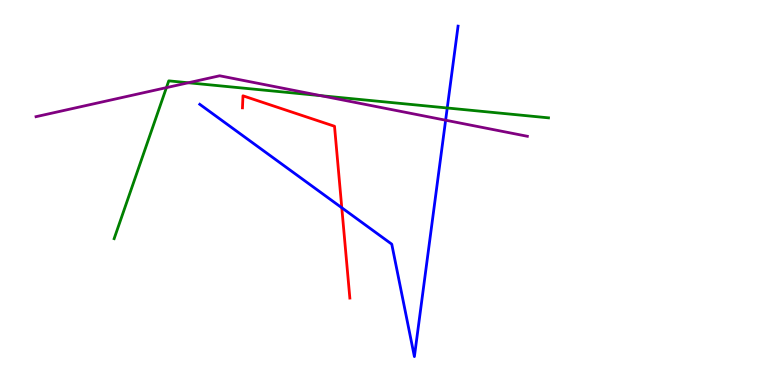[{'lines': ['blue', 'red'], 'intersections': [{'x': 4.41, 'y': 4.6}]}, {'lines': ['green', 'red'], 'intersections': []}, {'lines': ['purple', 'red'], 'intersections': []}, {'lines': ['blue', 'green'], 'intersections': [{'x': 5.77, 'y': 7.2}]}, {'lines': ['blue', 'purple'], 'intersections': [{'x': 5.75, 'y': 6.88}]}, {'lines': ['green', 'purple'], 'intersections': [{'x': 2.15, 'y': 7.72}, {'x': 2.43, 'y': 7.85}, {'x': 4.14, 'y': 7.52}]}]